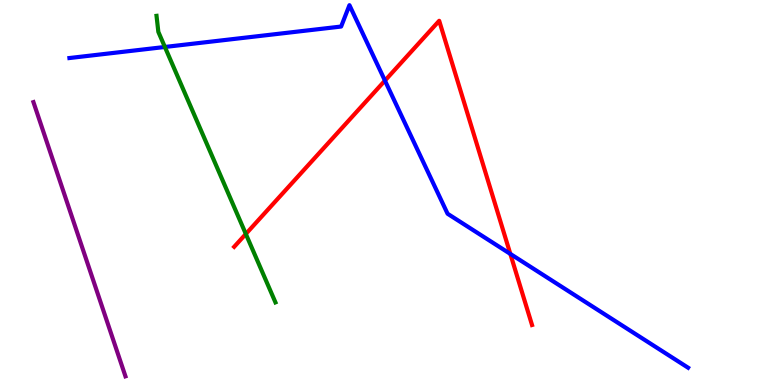[{'lines': ['blue', 'red'], 'intersections': [{'x': 4.97, 'y': 7.91}, {'x': 6.58, 'y': 3.4}]}, {'lines': ['green', 'red'], 'intersections': [{'x': 3.17, 'y': 3.92}]}, {'lines': ['purple', 'red'], 'intersections': []}, {'lines': ['blue', 'green'], 'intersections': [{'x': 2.13, 'y': 8.78}]}, {'lines': ['blue', 'purple'], 'intersections': []}, {'lines': ['green', 'purple'], 'intersections': []}]